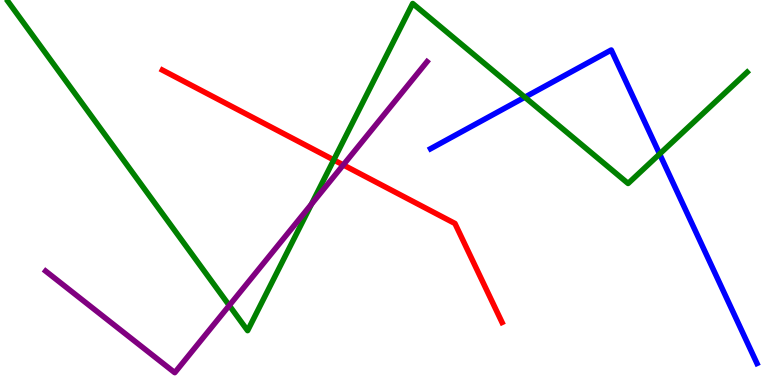[{'lines': ['blue', 'red'], 'intersections': []}, {'lines': ['green', 'red'], 'intersections': [{'x': 4.31, 'y': 5.85}]}, {'lines': ['purple', 'red'], 'intersections': [{'x': 4.43, 'y': 5.72}]}, {'lines': ['blue', 'green'], 'intersections': [{'x': 6.77, 'y': 7.47}, {'x': 8.51, 'y': 6.0}]}, {'lines': ['blue', 'purple'], 'intersections': []}, {'lines': ['green', 'purple'], 'intersections': [{'x': 2.96, 'y': 2.07}, {'x': 4.02, 'y': 4.69}]}]